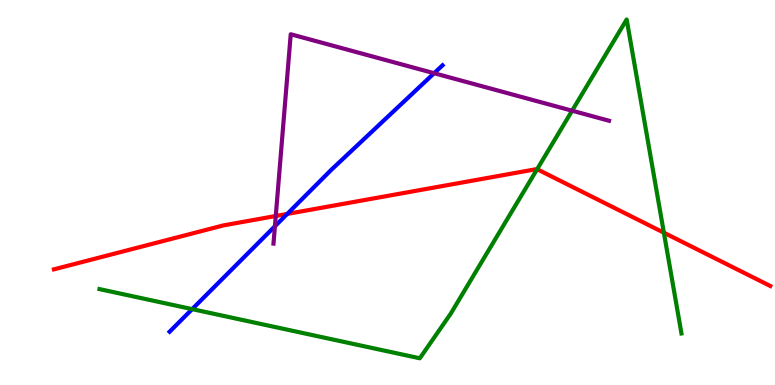[{'lines': ['blue', 'red'], 'intersections': [{'x': 3.71, 'y': 4.44}]}, {'lines': ['green', 'red'], 'intersections': [{'x': 6.93, 'y': 5.6}, {'x': 8.57, 'y': 3.96}]}, {'lines': ['purple', 'red'], 'intersections': [{'x': 3.56, 'y': 4.39}]}, {'lines': ['blue', 'green'], 'intersections': [{'x': 2.48, 'y': 1.97}]}, {'lines': ['blue', 'purple'], 'intersections': [{'x': 3.55, 'y': 4.12}, {'x': 5.6, 'y': 8.1}]}, {'lines': ['green', 'purple'], 'intersections': [{'x': 7.38, 'y': 7.12}]}]